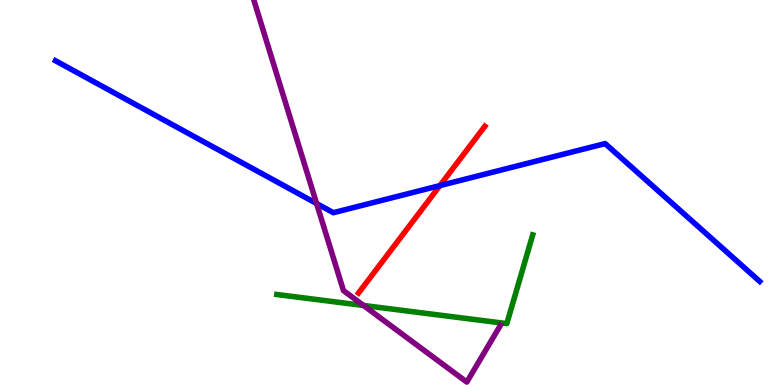[{'lines': ['blue', 'red'], 'intersections': [{'x': 5.68, 'y': 5.18}]}, {'lines': ['green', 'red'], 'intersections': []}, {'lines': ['purple', 'red'], 'intersections': []}, {'lines': ['blue', 'green'], 'intersections': []}, {'lines': ['blue', 'purple'], 'intersections': [{'x': 4.09, 'y': 4.71}]}, {'lines': ['green', 'purple'], 'intersections': [{'x': 4.69, 'y': 2.07}]}]